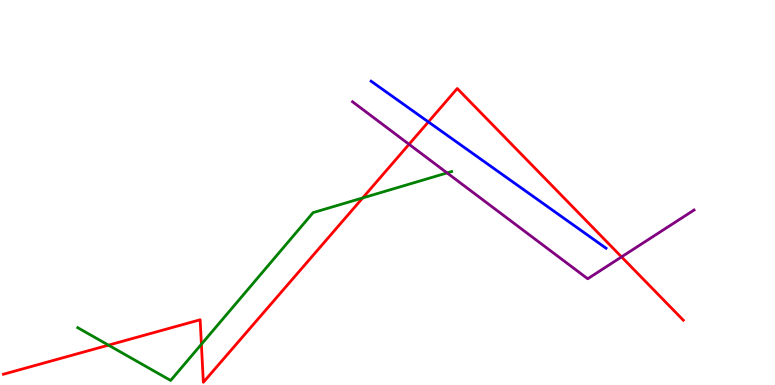[{'lines': ['blue', 'red'], 'intersections': [{'x': 5.53, 'y': 6.83}]}, {'lines': ['green', 'red'], 'intersections': [{'x': 1.4, 'y': 1.04}, {'x': 2.6, 'y': 1.06}, {'x': 4.68, 'y': 4.86}]}, {'lines': ['purple', 'red'], 'intersections': [{'x': 5.28, 'y': 6.25}, {'x': 8.02, 'y': 3.33}]}, {'lines': ['blue', 'green'], 'intersections': []}, {'lines': ['blue', 'purple'], 'intersections': []}, {'lines': ['green', 'purple'], 'intersections': [{'x': 5.77, 'y': 5.51}]}]